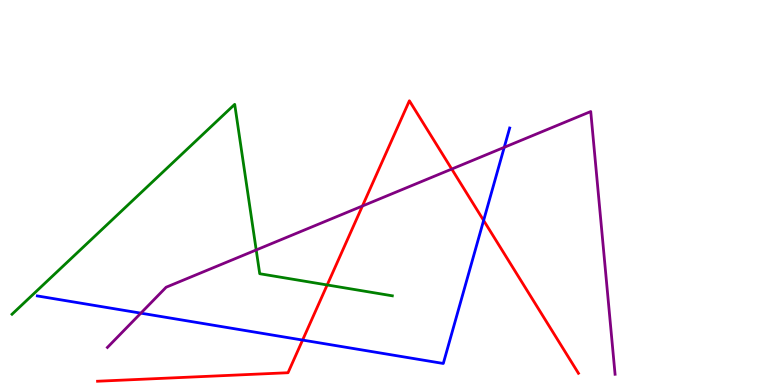[{'lines': ['blue', 'red'], 'intersections': [{'x': 3.9, 'y': 1.17}, {'x': 6.24, 'y': 4.27}]}, {'lines': ['green', 'red'], 'intersections': [{'x': 4.22, 'y': 2.6}]}, {'lines': ['purple', 'red'], 'intersections': [{'x': 4.68, 'y': 4.65}, {'x': 5.83, 'y': 5.61}]}, {'lines': ['blue', 'green'], 'intersections': []}, {'lines': ['blue', 'purple'], 'intersections': [{'x': 1.82, 'y': 1.87}, {'x': 6.51, 'y': 6.17}]}, {'lines': ['green', 'purple'], 'intersections': [{'x': 3.31, 'y': 3.51}]}]